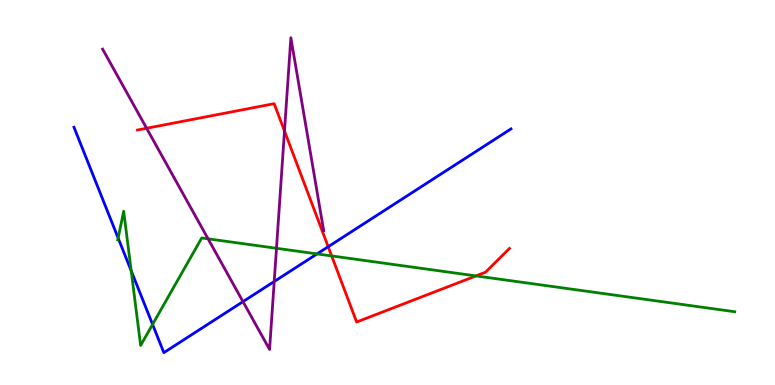[{'lines': ['blue', 'red'], 'intersections': [{'x': 4.23, 'y': 3.59}]}, {'lines': ['green', 'red'], 'intersections': [{'x': 4.28, 'y': 3.35}, {'x': 6.14, 'y': 2.83}]}, {'lines': ['purple', 'red'], 'intersections': [{'x': 1.89, 'y': 6.67}, {'x': 3.67, 'y': 6.6}]}, {'lines': ['blue', 'green'], 'intersections': [{'x': 1.52, 'y': 3.82}, {'x': 1.69, 'y': 2.97}, {'x': 1.97, 'y': 1.57}, {'x': 4.09, 'y': 3.41}]}, {'lines': ['blue', 'purple'], 'intersections': [{'x': 3.14, 'y': 2.17}, {'x': 3.54, 'y': 2.69}]}, {'lines': ['green', 'purple'], 'intersections': [{'x': 2.68, 'y': 3.8}, {'x': 3.57, 'y': 3.55}]}]